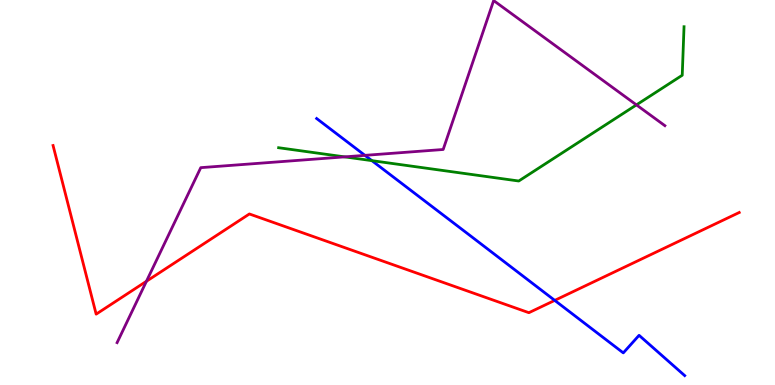[{'lines': ['blue', 'red'], 'intersections': [{'x': 7.16, 'y': 2.2}]}, {'lines': ['green', 'red'], 'intersections': []}, {'lines': ['purple', 'red'], 'intersections': [{'x': 1.89, 'y': 2.69}]}, {'lines': ['blue', 'green'], 'intersections': [{'x': 4.8, 'y': 5.83}]}, {'lines': ['blue', 'purple'], 'intersections': [{'x': 4.71, 'y': 5.96}]}, {'lines': ['green', 'purple'], 'intersections': [{'x': 4.45, 'y': 5.93}, {'x': 8.21, 'y': 7.28}]}]